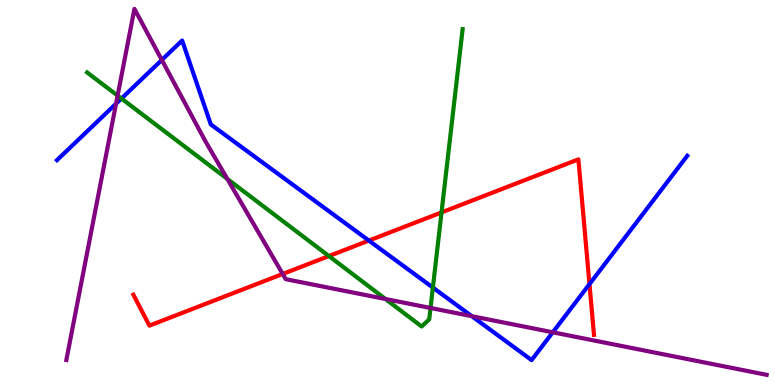[{'lines': ['blue', 'red'], 'intersections': [{'x': 4.76, 'y': 3.75}, {'x': 7.61, 'y': 2.62}]}, {'lines': ['green', 'red'], 'intersections': [{'x': 4.24, 'y': 3.35}, {'x': 5.7, 'y': 4.48}]}, {'lines': ['purple', 'red'], 'intersections': [{'x': 3.65, 'y': 2.88}]}, {'lines': ['blue', 'green'], 'intersections': [{'x': 1.57, 'y': 7.44}, {'x': 5.59, 'y': 2.53}]}, {'lines': ['blue', 'purple'], 'intersections': [{'x': 1.5, 'y': 7.31}, {'x': 2.09, 'y': 8.44}, {'x': 6.09, 'y': 1.79}, {'x': 7.13, 'y': 1.37}]}, {'lines': ['green', 'purple'], 'intersections': [{'x': 1.52, 'y': 7.52}, {'x': 2.93, 'y': 5.35}, {'x': 4.97, 'y': 2.23}, {'x': 5.56, 'y': 2.0}]}]